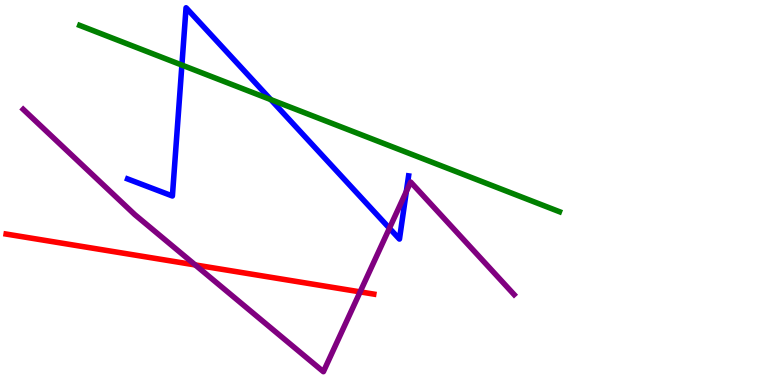[{'lines': ['blue', 'red'], 'intersections': []}, {'lines': ['green', 'red'], 'intersections': []}, {'lines': ['purple', 'red'], 'intersections': [{'x': 2.52, 'y': 3.12}, {'x': 4.65, 'y': 2.42}]}, {'lines': ['blue', 'green'], 'intersections': [{'x': 2.35, 'y': 8.31}, {'x': 3.49, 'y': 7.41}]}, {'lines': ['blue', 'purple'], 'intersections': [{'x': 5.02, 'y': 4.07}, {'x': 5.24, 'y': 5.03}]}, {'lines': ['green', 'purple'], 'intersections': []}]